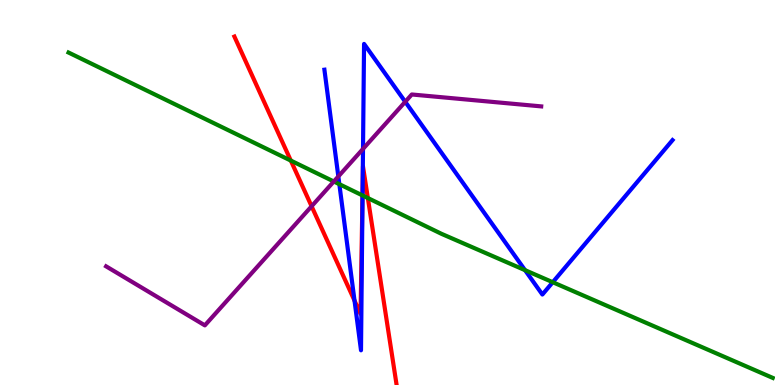[{'lines': ['blue', 'red'], 'intersections': [{'x': 4.57, 'y': 2.19}, {'x': 4.68, 'y': 5.11}]}, {'lines': ['green', 'red'], 'intersections': [{'x': 3.75, 'y': 5.83}, {'x': 4.68, 'y': 4.92}, {'x': 4.75, 'y': 4.86}]}, {'lines': ['purple', 'red'], 'intersections': [{'x': 4.02, 'y': 4.64}]}, {'lines': ['blue', 'green'], 'intersections': [{'x': 4.38, 'y': 5.22}, {'x': 4.68, 'y': 4.92}, {'x': 6.77, 'y': 2.98}, {'x': 7.13, 'y': 2.67}]}, {'lines': ['blue', 'purple'], 'intersections': [{'x': 4.37, 'y': 5.42}, {'x': 4.68, 'y': 6.13}, {'x': 5.23, 'y': 7.36}]}, {'lines': ['green', 'purple'], 'intersections': [{'x': 4.31, 'y': 5.29}]}]